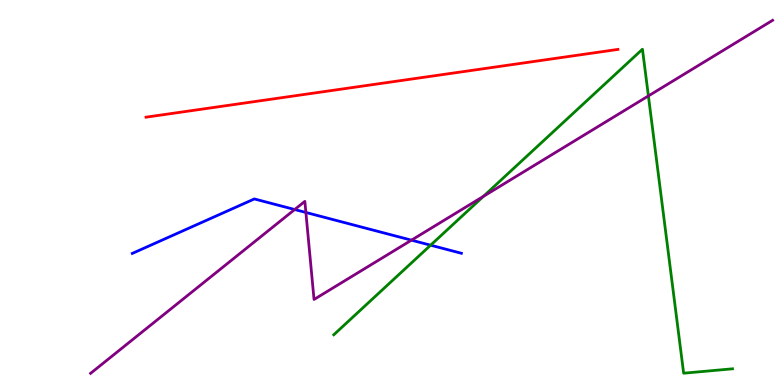[{'lines': ['blue', 'red'], 'intersections': []}, {'lines': ['green', 'red'], 'intersections': []}, {'lines': ['purple', 'red'], 'intersections': []}, {'lines': ['blue', 'green'], 'intersections': [{'x': 5.56, 'y': 3.63}]}, {'lines': ['blue', 'purple'], 'intersections': [{'x': 3.8, 'y': 4.56}, {'x': 3.95, 'y': 4.48}, {'x': 5.31, 'y': 3.76}]}, {'lines': ['green', 'purple'], 'intersections': [{'x': 6.24, 'y': 4.9}, {'x': 8.37, 'y': 7.51}]}]